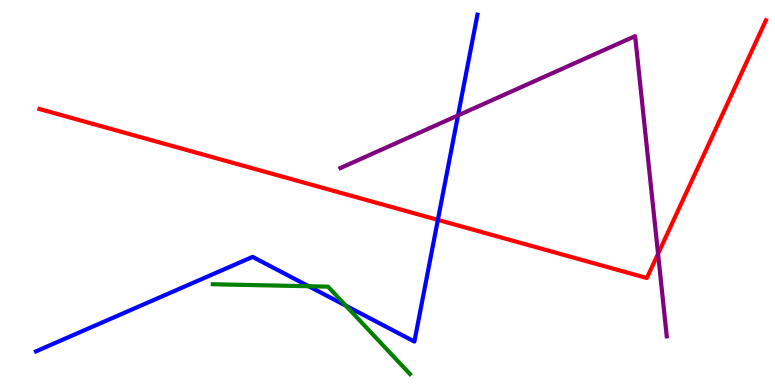[{'lines': ['blue', 'red'], 'intersections': [{'x': 5.65, 'y': 4.29}]}, {'lines': ['green', 'red'], 'intersections': []}, {'lines': ['purple', 'red'], 'intersections': [{'x': 8.49, 'y': 3.41}]}, {'lines': ['blue', 'green'], 'intersections': [{'x': 3.98, 'y': 2.57}, {'x': 4.46, 'y': 2.06}]}, {'lines': ['blue', 'purple'], 'intersections': [{'x': 5.91, 'y': 7.0}]}, {'lines': ['green', 'purple'], 'intersections': []}]